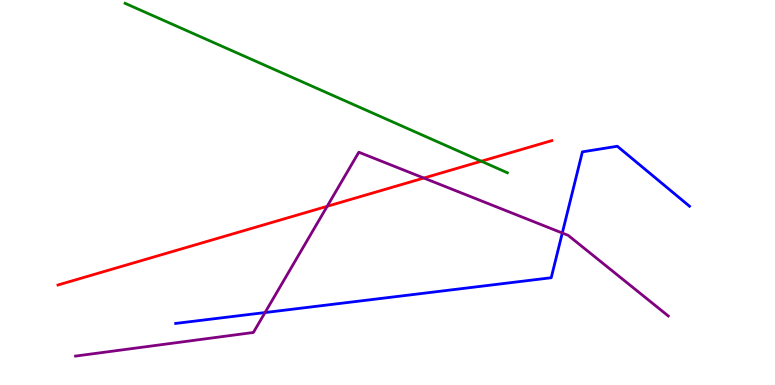[{'lines': ['blue', 'red'], 'intersections': []}, {'lines': ['green', 'red'], 'intersections': [{'x': 6.21, 'y': 5.81}]}, {'lines': ['purple', 'red'], 'intersections': [{'x': 4.22, 'y': 4.64}, {'x': 5.47, 'y': 5.38}]}, {'lines': ['blue', 'green'], 'intersections': []}, {'lines': ['blue', 'purple'], 'intersections': [{'x': 3.42, 'y': 1.88}, {'x': 7.26, 'y': 3.95}]}, {'lines': ['green', 'purple'], 'intersections': []}]